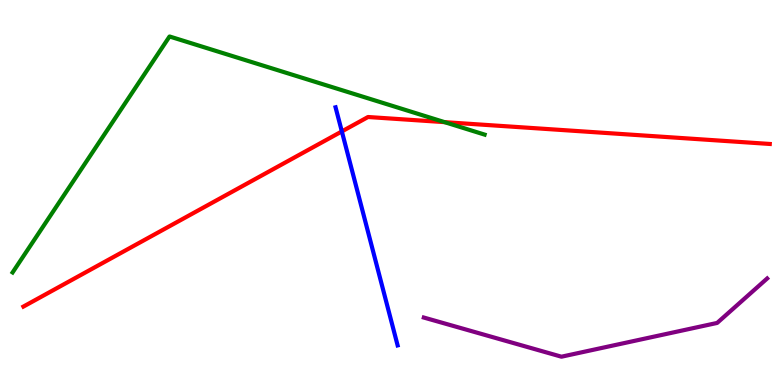[{'lines': ['blue', 'red'], 'intersections': [{'x': 4.41, 'y': 6.59}]}, {'lines': ['green', 'red'], 'intersections': [{'x': 5.74, 'y': 6.83}]}, {'lines': ['purple', 'red'], 'intersections': []}, {'lines': ['blue', 'green'], 'intersections': []}, {'lines': ['blue', 'purple'], 'intersections': []}, {'lines': ['green', 'purple'], 'intersections': []}]